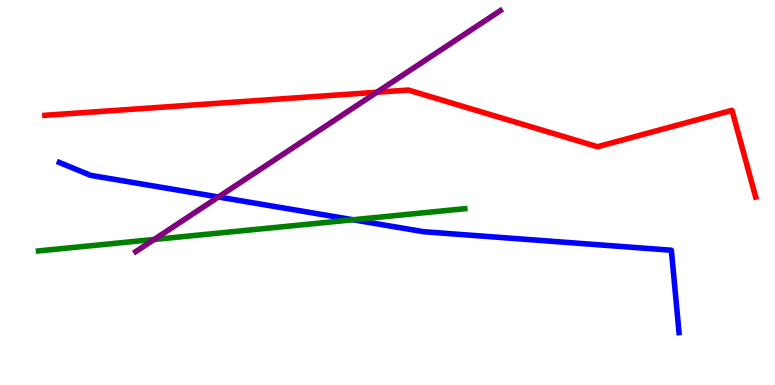[{'lines': ['blue', 'red'], 'intersections': []}, {'lines': ['green', 'red'], 'intersections': []}, {'lines': ['purple', 'red'], 'intersections': [{'x': 4.86, 'y': 7.6}]}, {'lines': ['blue', 'green'], 'intersections': [{'x': 4.56, 'y': 4.29}]}, {'lines': ['blue', 'purple'], 'intersections': [{'x': 2.82, 'y': 4.88}]}, {'lines': ['green', 'purple'], 'intersections': [{'x': 1.99, 'y': 3.78}]}]